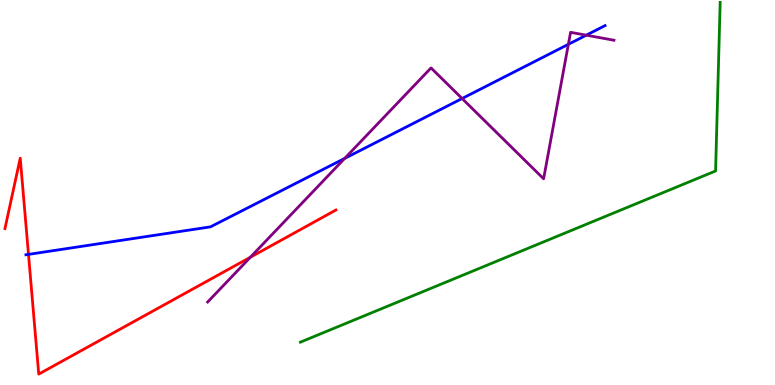[{'lines': ['blue', 'red'], 'intersections': [{'x': 0.368, 'y': 3.39}]}, {'lines': ['green', 'red'], 'intersections': []}, {'lines': ['purple', 'red'], 'intersections': [{'x': 3.23, 'y': 3.32}]}, {'lines': ['blue', 'green'], 'intersections': []}, {'lines': ['blue', 'purple'], 'intersections': [{'x': 4.45, 'y': 5.89}, {'x': 5.96, 'y': 7.44}, {'x': 7.33, 'y': 8.85}, {'x': 7.56, 'y': 9.09}]}, {'lines': ['green', 'purple'], 'intersections': []}]